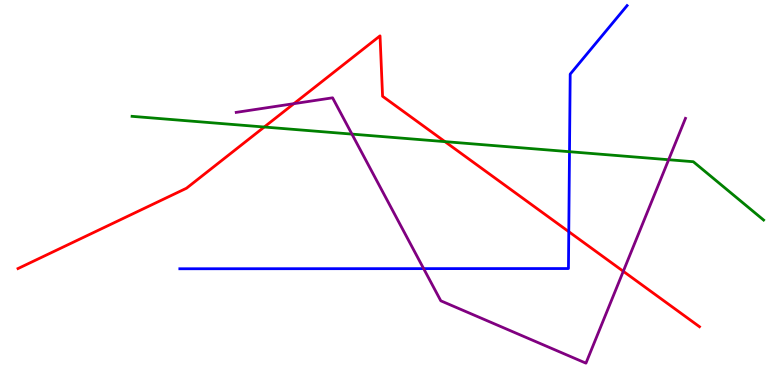[{'lines': ['blue', 'red'], 'intersections': [{'x': 7.34, 'y': 3.98}]}, {'lines': ['green', 'red'], 'intersections': [{'x': 3.41, 'y': 6.7}, {'x': 5.74, 'y': 6.32}]}, {'lines': ['purple', 'red'], 'intersections': [{'x': 3.79, 'y': 7.31}, {'x': 8.04, 'y': 2.95}]}, {'lines': ['blue', 'green'], 'intersections': [{'x': 7.35, 'y': 6.06}]}, {'lines': ['blue', 'purple'], 'intersections': [{'x': 5.47, 'y': 3.02}]}, {'lines': ['green', 'purple'], 'intersections': [{'x': 4.54, 'y': 6.52}, {'x': 8.63, 'y': 5.85}]}]